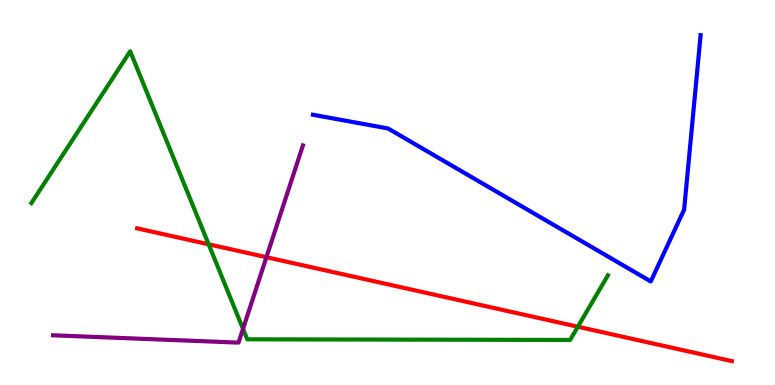[{'lines': ['blue', 'red'], 'intersections': []}, {'lines': ['green', 'red'], 'intersections': [{'x': 2.69, 'y': 3.65}, {'x': 7.46, 'y': 1.51}]}, {'lines': ['purple', 'red'], 'intersections': [{'x': 3.44, 'y': 3.32}]}, {'lines': ['blue', 'green'], 'intersections': []}, {'lines': ['blue', 'purple'], 'intersections': []}, {'lines': ['green', 'purple'], 'intersections': [{'x': 3.14, 'y': 1.46}]}]